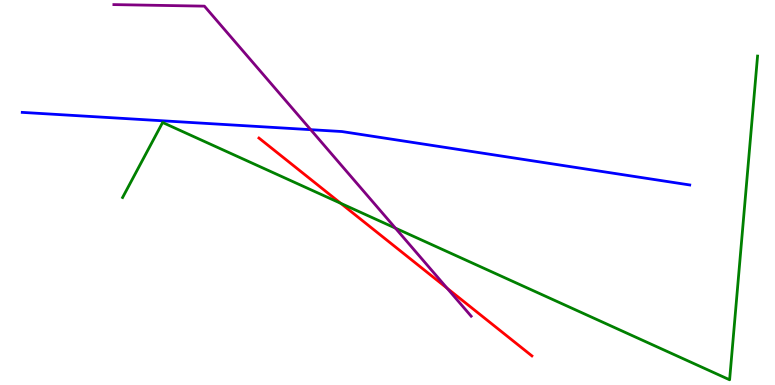[{'lines': ['blue', 'red'], 'intersections': []}, {'lines': ['green', 'red'], 'intersections': [{'x': 4.4, 'y': 4.72}]}, {'lines': ['purple', 'red'], 'intersections': [{'x': 5.77, 'y': 2.51}]}, {'lines': ['blue', 'green'], 'intersections': []}, {'lines': ['blue', 'purple'], 'intersections': [{'x': 4.01, 'y': 6.63}]}, {'lines': ['green', 'purple'], 'intersections': [{'x': 5.1, 'y': 4.07}]}]